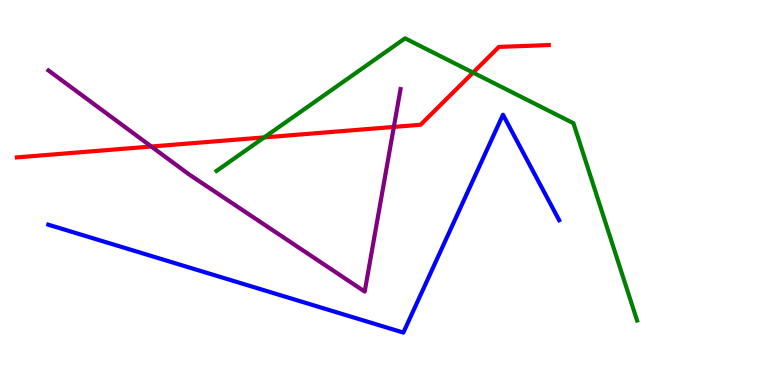[{'lines': ['blue', 'red'], 'intersections': []}, {'lines': ['green', 'red'], 'intersections': [{'x': 3.41, 'y': 6.43}, {'x': 6.1, 'y': 8.11}]}, {'lines': ['purple', 'red'], 'intersections': [{'x': 1.95, 'y': 6.19}, {'x': 5.08, 'y': 6.7}]}, {'lines': ['blue', 'green'], 'intersections': []}, {'lines': ['blue', 'purple'], 'intersections': []}, {'lines': ['green', 'purple'], 'intersections': []}]